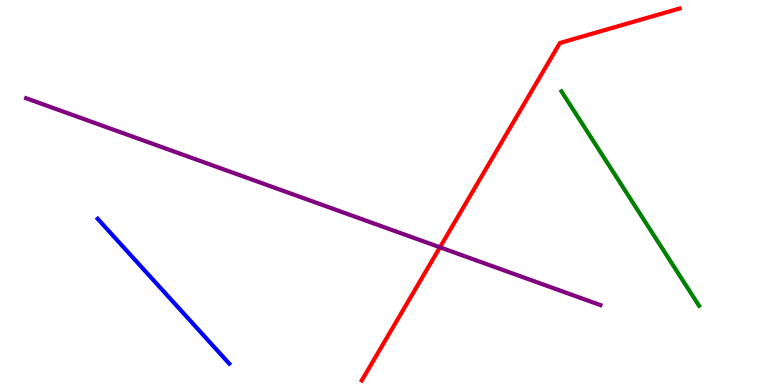[{'lines': ['blue', 'red'], 'intersections': []}, {'lines': ['green', 'red'], 'intersections': []}, {'lines': ['purple', 'red'], 'intersections': [{'x': 5.68, 'y': 3.58}]}, {'lines': ['blue', 'green'], 'intersections': []}, {'lines': ['blue', 'purple'], 'intersections': []}, {'lines': ['green', 'purple'], 'intersections': []}]